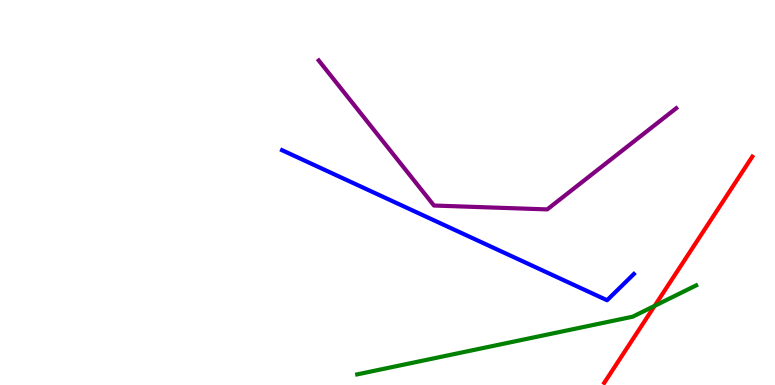[{'lines': ['blue', 'red'], 'intersections': []}, {'lines': ['green', 'red'], 'intersections': [{'x': 8.45, 'y': 2.06}]}, {'lines': ['purple', 'red'], 'intersections': []}, {'lines': ['blue', 'green'], 'intersections': []}, {'lines': ['blue', 'purple'], 'intersections': []}, {'lines': ['green', 'purple'], 'intersections': []}]